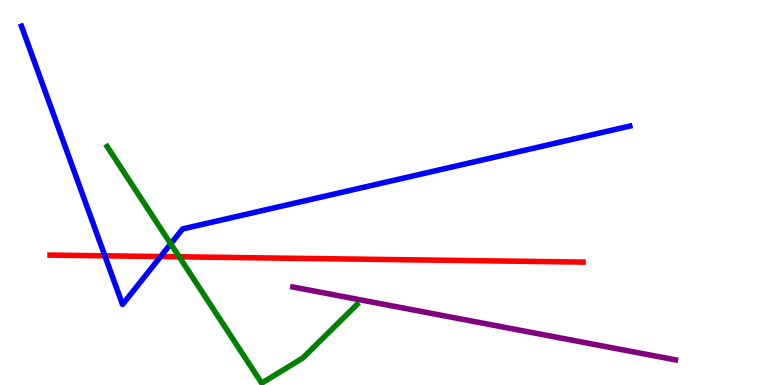[{'lines': ['blue', 'red'], 'intersections': [{'x': 1.35, 'y': 3.36}, {'x': 2.07, 'y': 3.34}]}, {'lines': ['green', 'red'], 'intersections': [{'x': 2.31, 'y': 3.33}]}, {'lines': ['purple', 'red'], 'intersections': []}, {'lines': ['blue', 'green'], 'intersections': [{'x': 2.2, 'y': 3.67}]}, {'lines': ['blue', 'purple'], 'intersections': []}, {'lines': ['green', 'purple'], 'intersections': []}]